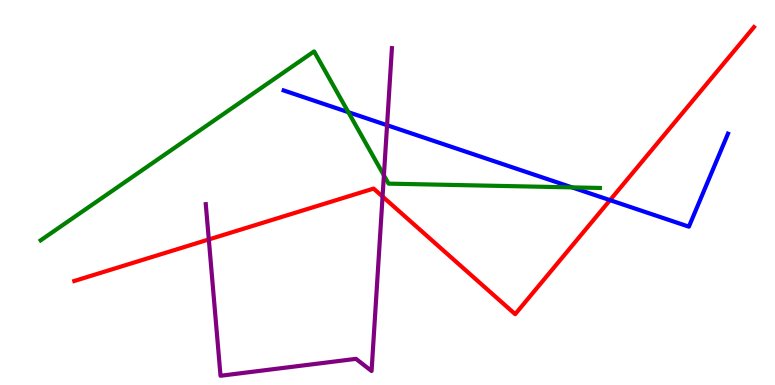[{'lines': ['blue', 'red'], 'intersections': [{'x': 7.87, 'y': 4.8}]}, {'lines': ['green', 'red'], 'intersections': []}, {'lines': ['purple', 'red'], 'intersections': [{'x': 2.69, 'y': 3.78}, {'x': 4.94, 'y': 4.9}]}, {'lines': ['blue', 'green'], 'intersections': [{'x': 4.49, 'y': 7.09}, {'x': 7.38, 'y': 5.13}]}, {'lines': ['blue', 'purple'], 'intersections': [{'x': 4.99, 'y': 6.75}]}, {'lines': ['green', 'purple'], 'intersections': [{'x': 4.95, 'y': 5.45}]}]